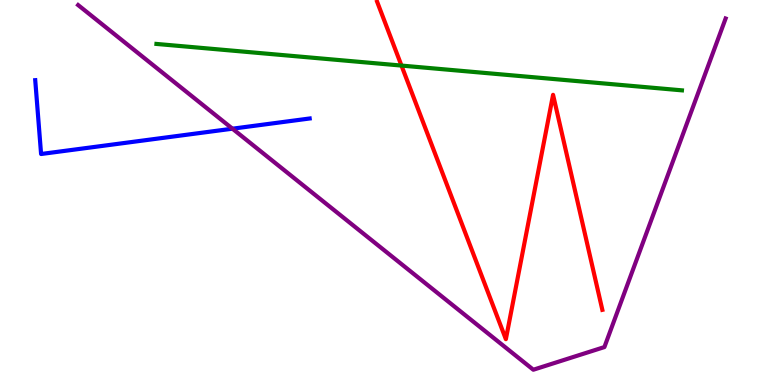[{'lines': ['blue', 'red'], 'intersections': []}, {'lines': ['green', 'red'], 'intersections': [{'x': 5.18, 'y': 8.3}]}, {'lines': ['purple', 'red'], 'intersections': []}, {'lines': ['blue', 'green'], 'intersections': []}, {'lines': ['blue', 'purple'], 'intersections': [{'x': 3.0, 'y': 6.66}]}, {'lines': ['green', 'purple'], 'intersections': []}]